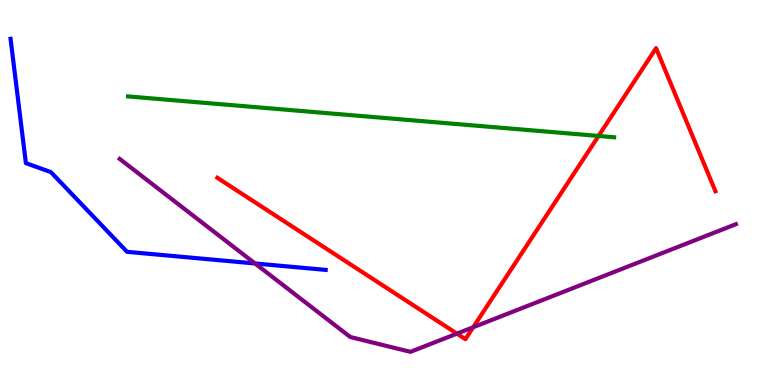[{'lines': ['blue', 'red'], 'intersections': []}, {'lines': ['green', 'red'], 'intersections': [{'x': 7.72, 'y': 6.47}]}, {'lines': ['purple', 'red'], 'intersections': [{'x': 5.9, 'y': 1.33}, {'x': 6.11, 'y': 1.5}]}, {'lines': ['blue', 'green'], 'intersections': []}, {'lines': ['blue', 'purple'], 'intersections': [{'x': 3.29, 'y': 3.16}]}, {'lines': ['green', 'purple'], 'intersections': []}]